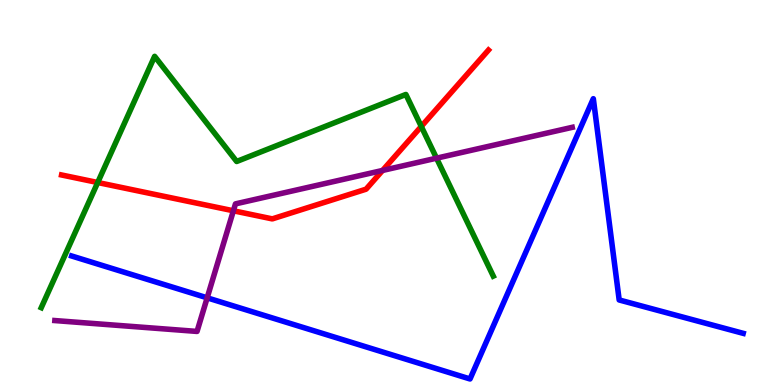[{'lines': ['blue', 'red'], 'intersections': []}, {'lines': ['green', 'red'], 'intersections': [{'x': 1.26, 'y': 5.26}, {'x': 5.44, 'y': 6.72}]}, {'lines': ['purple', 'red'], 'intersections': [{'x': 3.01, 'y': 4.53}, {'x': 4.94, 'y': 5.57}]}, {'lines': ['blue', 'green'], 'intersections': []}, {'lines': ['blue', 'purple'], 'intersections': [{'x': 2.67, 'y': 2.26}]}, {'lines': ['green', 'purple'], 'intersections': [{'x': 5.63, 'y': 5.89}]}]